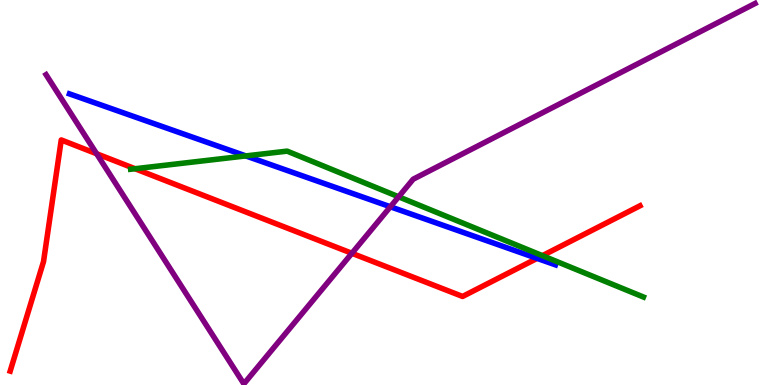[{'lines': ['blue', 'red'], 'intersections': [{'x': 6.93, 'y': 3.29}]}, {'lines': ['green', 'red'], 'intersections': [{'x': 1.74, 'y': 5.62}, {'x': 7.0, 'y': 3.36}]}, {'lines': ['purple', 'red'], 'intersections': [{'x': 1.25, 'y': 6.01}, {'x': 4.54, 'y': 3.42}]}, {'lines': ['blue', 'green'], 'intersections': [{'x': 3.17, 'y': 5.95}]}, {'lines': ['blue', 'purple'], 'intersections': [{'x': 5.04, 'y': 4.63}]}, {'lines': ['green', 'purple'], 'intersections': [{'x': 5.14, 'y': 4.89}]}]